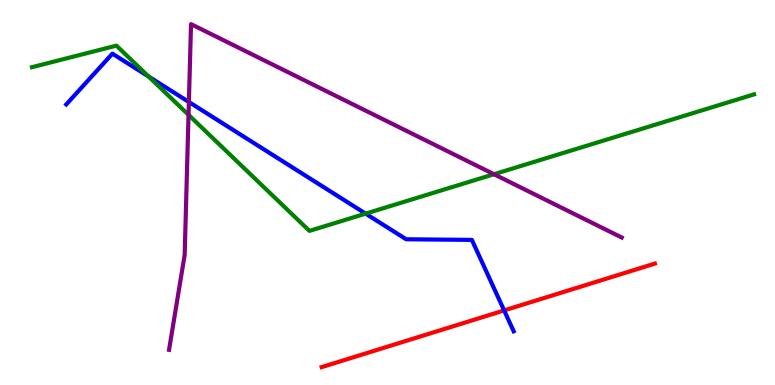[{'lines': ['blue', 'red'], 'intersections': [{'x': 6.5, 'y': 1.94}]}, {'lines': ['green', 'red'], 'intersections': []}, {'lines': ['purple', 'red'], 'intersections': []}, {'lines': ['blue', 'green'], 'intersections': [{'x': 1.92, 'y': 8.01}, {'x': 4.72, 'y': 4.45}]}, {'lines': ['blue', 'purple'], 'intersections': [{'x': 2.44, 'y': 7.35}]}, {'lines': ['green', 'purple'], 'intersections': [{'x': 2.43, 'y': 7.02}, {'x': 6.37, 'y': 5.47}]}]